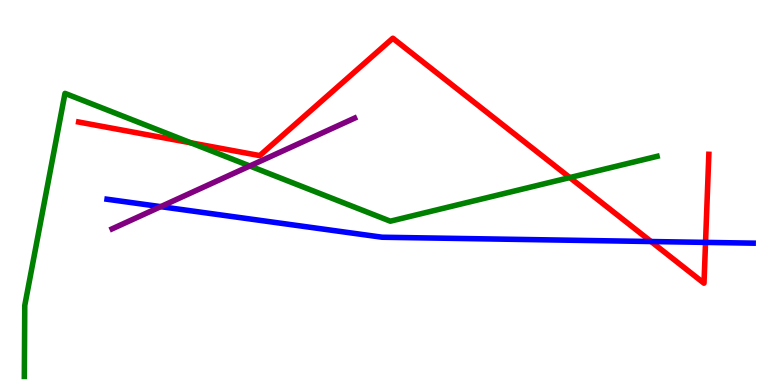[{'lines': ['blue', 'red'], 'intersections': [{'x': 8.4, 'y': 3.73}, {'x': 9.1, 'y': 3.7}]}, {'lines': ['green', 'red'], 'intersections': [{'x': 2.46, 'y': 6.29}, {'x': 7.35, 'y': 5.39}]}, {'lines': ['purple', 'red'], 'intersections': []}, {'lines': ['blue', 'green'], 'intersections': []}, {'lines': ['blue', 'purple'], 'intersections': [{'x': 2.07, 'y': 4.63}]}, {'lines': ['green', 'purple'], 'intersections': [{'x': 3.22, 'y': 5.69}]}]